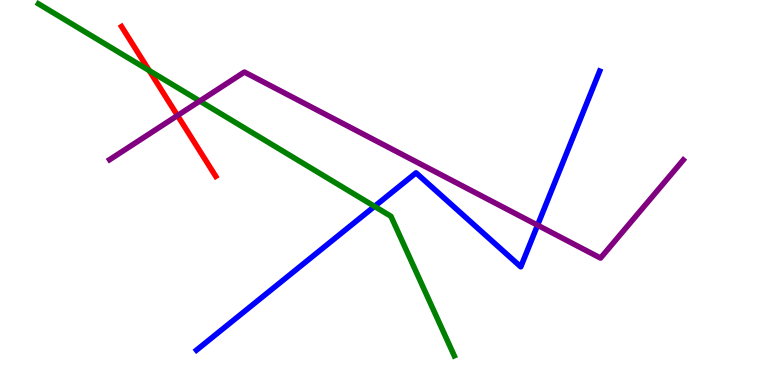[{'lines': ['blue', 'red'], 'intersections': []}, {'lines': ['green', 'red'], 'intersections': [{'x': 1.93, 'y': 8.17}]}, {'lines': ['purple', 'red'], 'intersections': [{'x': 2.29, 'y': 7.0}]}, {'lines': ['blue', 'green'], 'intersections': [{'x': 4.83, 'y': 4.64}]}, {'lines': ['blue', 'purple'], 'intersections': [{'x': 6.94, 'y': 4.15}]}, {'lines': ['green', 'purple'], 'intersections': [{'x': 2.58, 'y': 7.38}]}]